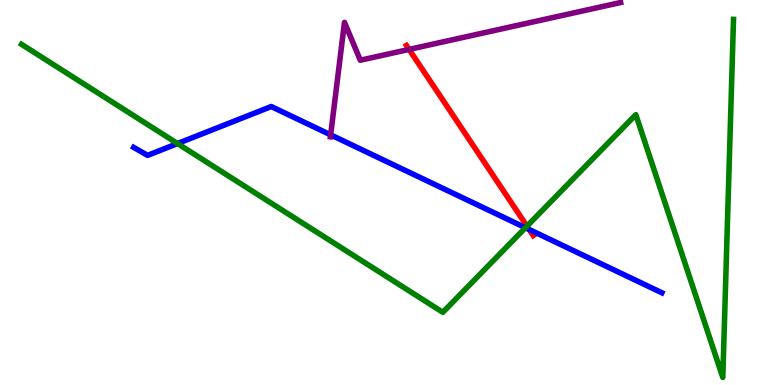[{'lines': ['blue', 'red'], 'intersections': [{'x': 6.83, 'y': 4.04}]}, {'lines': ['green', 'red'], 'intersections': [{'x': 6.8, 'y': 4.13}]}, {'lines': ['purple', 'red'], 'intersections': [{'x': 5.28, 'y': 8.72}]}, {'lines': ['blue', 'green'], 'intersections': [{'x': 2.29, 'y': 6.27}, {'x': 6.78, 'y': 4.09}]}, {'lines': ['blue', 'purple'], 'intersections': [{'x': 4.27, 'y': 6.5}]}, {'lines': ['green', 'purple'], 'intersections': []}]